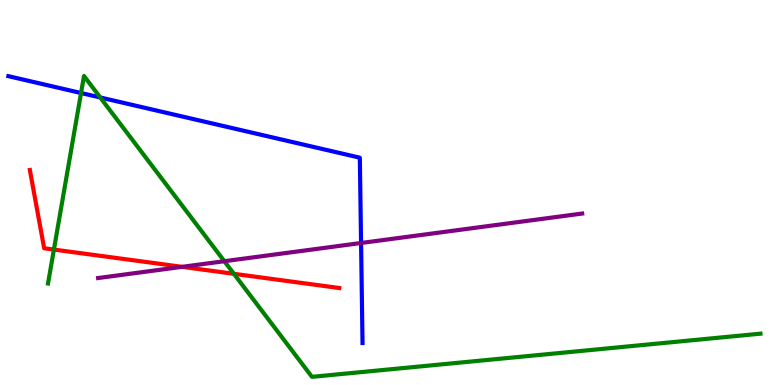[{'lines': ['blue', 'red'], 'intersections': []}, {'lines': ['green', 'red'], 'intersections': [{'x': 0.696, 'y': 3.52}, {'x': 3.02, 'y': 2.89}]}, {'lines': ['purple', 'red'], 'intersections': [{'x': 2.35, 'y': 3.07}]}, {'lines': ['blue', 'green'], 'intersections': [{'x': 1.05, 'y': 7.58}, {'x': 1.29, 'y': 7.47}]}, {'lines': ['blue', 'purple'], 'intersections': [{'x': 4.66, 'y': 3.69}]}, {'lines': ['green', 'purple'], 'intersections': [{'x': 2.89, 'y': 3.22}]}]